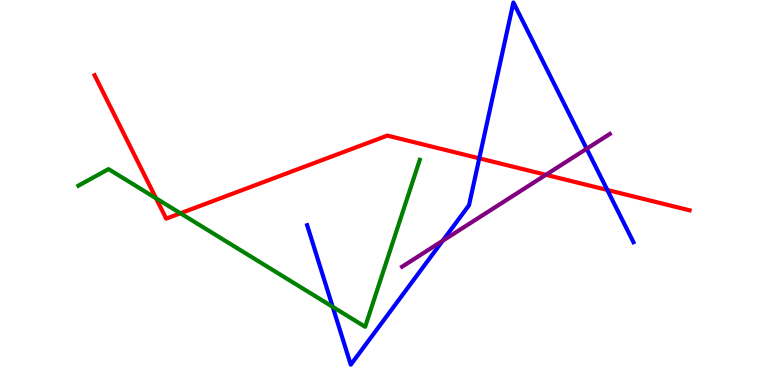[{'lines': ['blue', 'red'], 'intersections': [{'x': 6.18, 'y': 5.89}, {'x': 7.84, 'y': 5.07}]}, {'lines': ['green', 'red'], 'intersections': [{'x': 2.01, 'y': 4.85}, {'x': 2.33, 'y': 4.46}]}, {'lines': ['purple', 'red'], 'intersections': [{'x': 7.04, 'y': 5.46}]}, {'lines': ['blue', 'green'], 'intersections': [{'x': 4.29, 'y': 2.03}]}, {'lines': ['blue', 'purple'], 'intersections': [{'x': 5.71, 'y': 3.75}, {'x': 7.57, 'y': 6.14}]}, {'lines': ['green', 'purple'], 'intersections': []}]